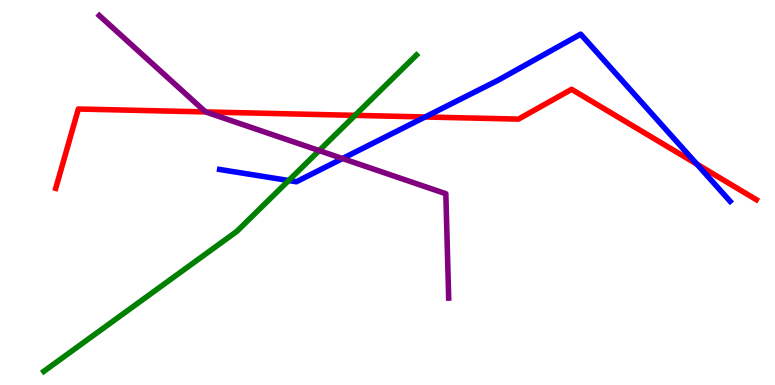[{'lines': ['blue', 'red'], 'intersections': [{'x': 5.49, 'y': 6.96}, {'x': 8.99, 'y': 5.74}]}, {'lines': ['green', 'red'], 'intersections': [{'x': 4.58, 'y': 7.0}]}, {'lines': ['purple', 'red'], 'intersections': [{'x': 2.65, 'y': 7.09}]}, {'lines': ['blue', 'green'], 'intersections': [{'x': 3.72, 'y': 5.31}]}, {'lines': ['blue', 'purple'], 'intersections': [{'x': 4.42, 'y': 5.88}]}, {'lines': ['green', 'purple'], 'intersections': [{'x': 4.12, 'y': 6.09}]}]